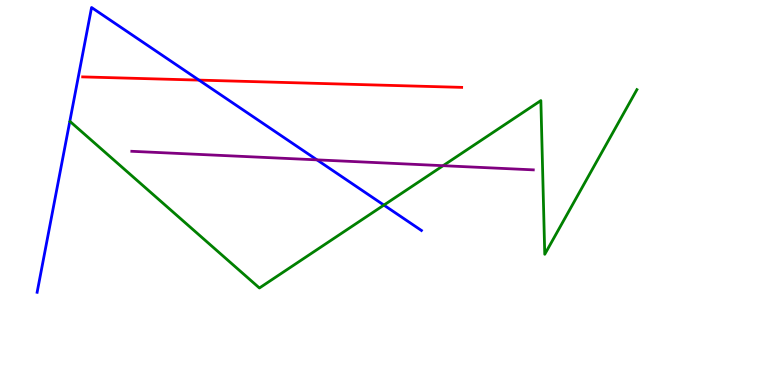[{'lines': ['blue', 'red'], 'intersections': [{'x': 2.57, 'y': 7.92}]}, {'lines': ['green', 'red'], 'intersections': []}, {'lines': ['purple', 'red'], 'intersections': []}, {'lines': ['blue', 'green'], 'intersections': [{'x': 4.95, 'y': 4.67}]}, {'lines': ['blue', 'purple'], 'intersections': [{'x': 4.09, 'y': 5.85}]}, {'lines': ['green', 'purple'], 'intersections': [{'x': 5.72, 'y': 5.7}]}]